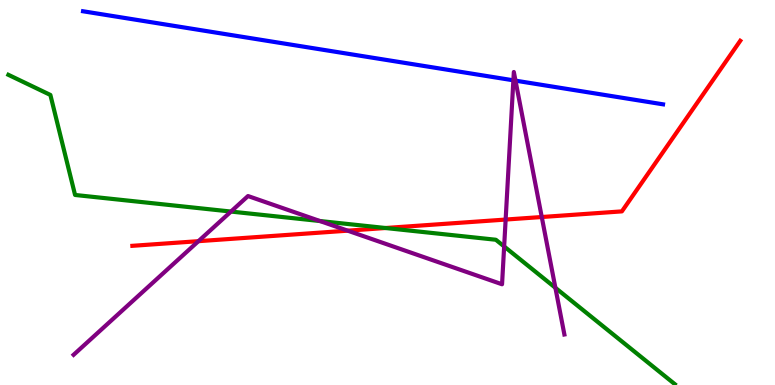[{'lines': ['blue', 'red'], 'intersections': []}, {'lines': ['green', 'red'], 'intersections': [{'x': 4.97, 'y': 4.08}]}, {'lines': ['purple', 'red'], 'intersections': [{'x': 2.56, 'y': 3.74}, {'x': 4.49, 'y': 4.01}, {'x': 6.52, 'y': 4.3}, {'x': 6.99, 'y': 4.36}]}, {'lines': ['blue', 'green'], 'intersections': []}, {'lines': ['blue', 'purple'], 'intersections': [{'x': 6.62, 'y': 7.91}, {'x': 6.65, 'y': 7.91}]}, {'lines': ['green', 'purple'], 'intersections': [{'x': 2.98, 'y': 4.5}, {'x': 4.13, 'y': 4.26}, {'x': 6.51, 'y': 3.6}, {'x': 7.17, 'y': 2.52}]}]